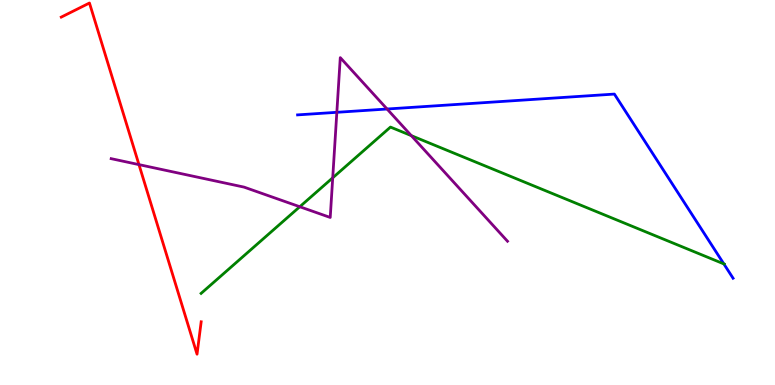[{'lines': ['blue', 'red'], 'intersections': []}, {'lines': ['green', 'red'], 'intersections': []}, {'lines': ['purple', 'red'], 'intersections': [{'x': 1.79, 'y': 5.72}]}, {'lines': ['blue', 'green'], 'intersections': [{'x': 9.34, 'y': 3.15}]}, {'lines': ['blue', 'purple'], 'intersections': [{'x': 4.35, 'y': 7.08}, {'x': 4.99, 'y': 7.17}]}, {'lines': ['green', 'purple'], 'intersections': [{'x': 3.87, 'y': 4.63}, {'x': 4.29, 'y': 5.38}, {'x': 5.31, 'y': 6.48}]}]